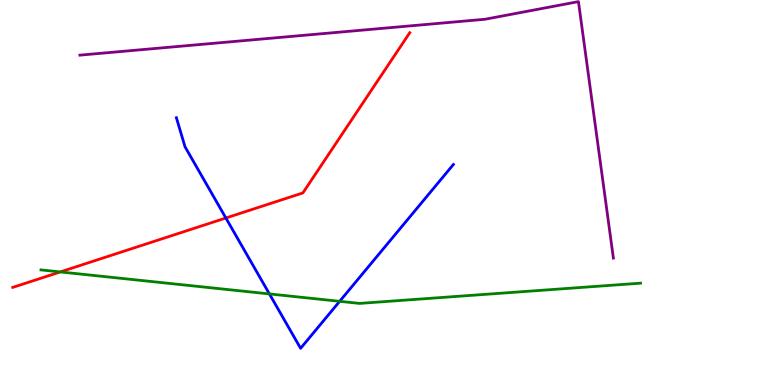[{'lines': ['blue', 'red'], 'intersections': [{'x': 2.91, 'y': 4.34}]}, {'lines': ['green', 'red'], 'intersections': [{'x': 0.777, 'y': 2.94}]}, {'lines': ['purple', 'red'], 'intersections': []}, {'lines': ['blue', 'green'], 'intersections': [{'x': 3.48, 'y': 2.37}, {'x': 4.38, 'y': 2.17}]}, {'lines': ['blue', 'purple'], 'intersections': []}, {'lines': ['green', 'purple'], 'intersections': []}]